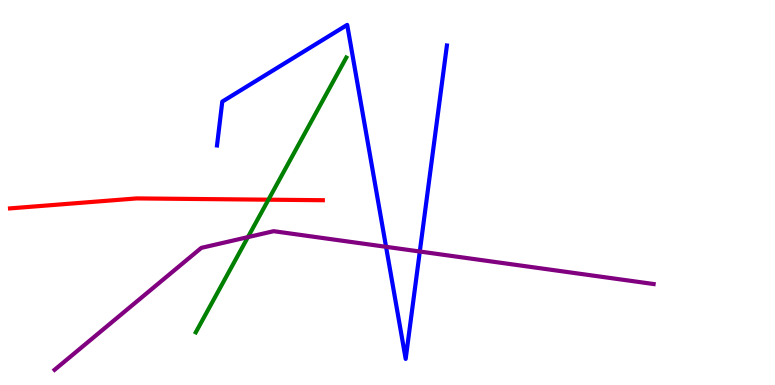[{'lines': ['blue', 'red'], 'intersections': []}, {'lines': ['green', 'red'], 'intersections': [{'x': 3.46, 'y': 4.81}]}, {'lines': ['purple', 'red'], 'intersections': []}, {'lines': ['blue', 'green'], 'intersections': []}, {'lines': ['blue', 'purple'], 'intersections': [{'x': 4.98, 'y': 3.59}, {'x': 5.42, 'y': 3.47}]}, {'lines': ['green', 'purple'], 'intersections': [{'x': 3.2, 'y': 3.84}]}]